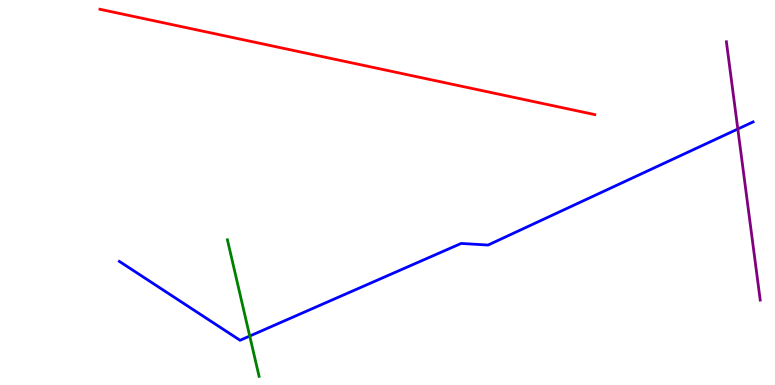[{'lines': ['blue', 'red'], 'intersections': []}, {'lines': ['green', 'red'], 'intersections': []}, {'lines': ['purple', 'red'], 'intersections': []}, {'lines': ['blue', 'green'], 'intersections': [{'x': 3.22, 'y': 1.27}]}, {'lines': ['blue', 'purple'], 'intersections': [{'x': 9.52, 'y': 6.65}]}, {'lines': ['green', 'purple'], 'intersections': []}]